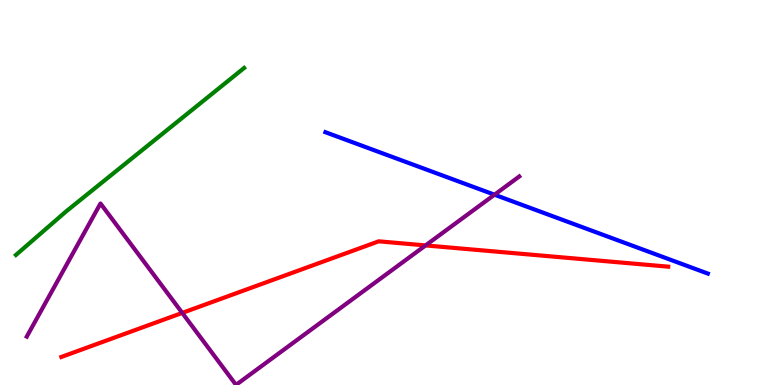[{'lines': ['blue', 'red'], 'intersections': []}, {'lines': ['green', 'red'], 'intersections': []}, {'lines': ['purple', 'red'], 'intersections': [{'x': 2.35, 'y': 1.87}, {'x': 5.49, 'y': 3.63}]}, {'lines': ['blue', 'green'], 'intersections': []}, {'lines': ['blue', 'purple'], 'intersections': [{'x': 6.38, 'y': 4.94}]}, {'lines': ['green', 'purple'], 'intersections': []}]